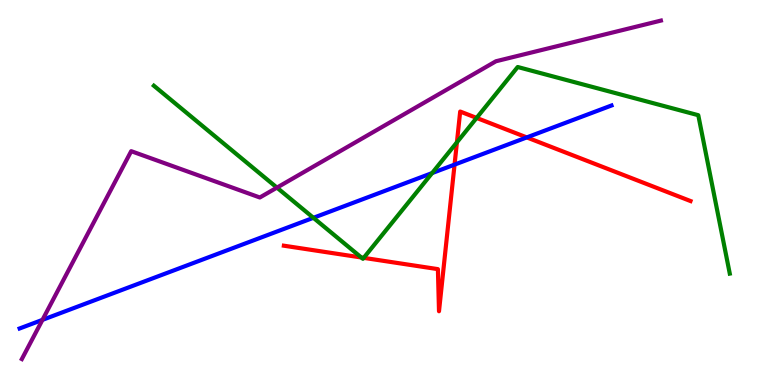[{'lines': ['blue', 'red'], 'intersections': [{'x': 5.87, 'y': 5.72}, {'x': 6.8, 'y': 6.43}]}, {'lines': ['green', 'red'], 'intersections': [{'x': 4.66, 'y': 3.31}, {'x': 4.69, 'y': 3.3}, {'x': 5.9, 'y': 6.3}, {'x': 6.15, 'y': 6.94}]}, {'lines': ['purple', 'red'], 'intersections': []}, {'lines': ['blue', 'green'], 'intersections': [{'x': 4.04, 'y': 4.34}, {'x': 5.58, 'y': 5.5}]}, {'lines': ['blue', 'purple'], 'intersections': [{'x': 0.548, 'y': 1.69}]}, {'lines': ['green', 'purple'], 'intersections': [{'x': 3.57, 'y': 5.13}]}]